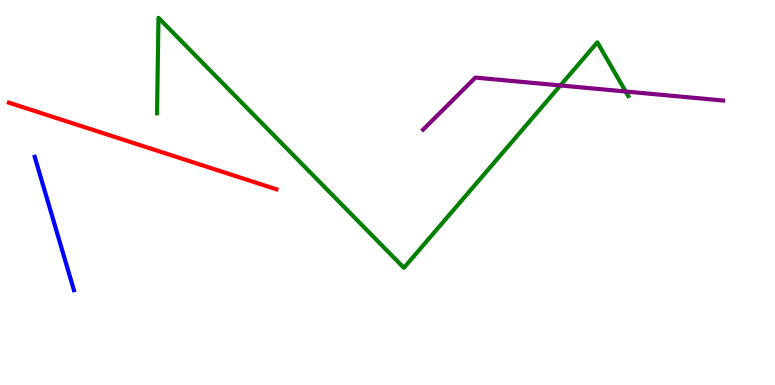[{'lines': ['blue', 'red'], 'intersections': []}, {'lines': ['green', 'red'], 'intersections': []}, {'lines': ['purple', 'red'], 'intersections': []}, {'lines': ['blue', 'green'], 'intersections': []}, {'lines': ['blue', 'purple'], 'intersections': []}, {'lines': ['green', 'purple'], 'intersections': [{'x': 7.23, 'y': 7.78}, {'x': 8.07, 'y': 7.62}]}]